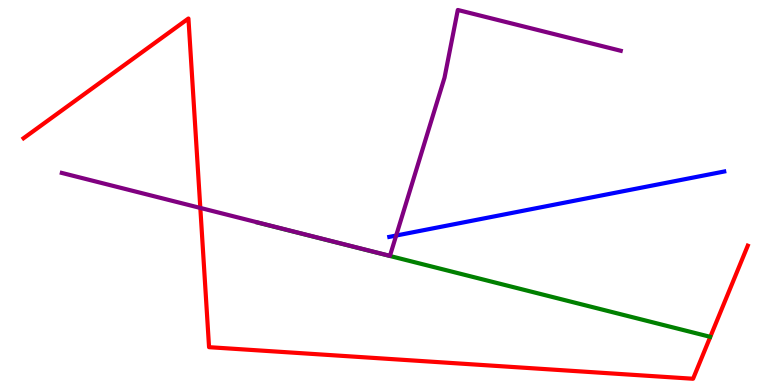[{'lines': ['blue', 'red'], 'intersections': []}, {'lines': ['green', 'red'], 'intersections': []}, {'lines': ['purple', 'red'], 'intersections': [{'x': 2.58, 'y': 4.6}]}, {'lines': ['blue', 'green'], 'intersections': []}, {'lines': ['blue', 'purple'], 'intersections': [{'x': 5.11, 'y': 3.88}]}, {'lines': ['green', 'purple'], 'intersections': []}]